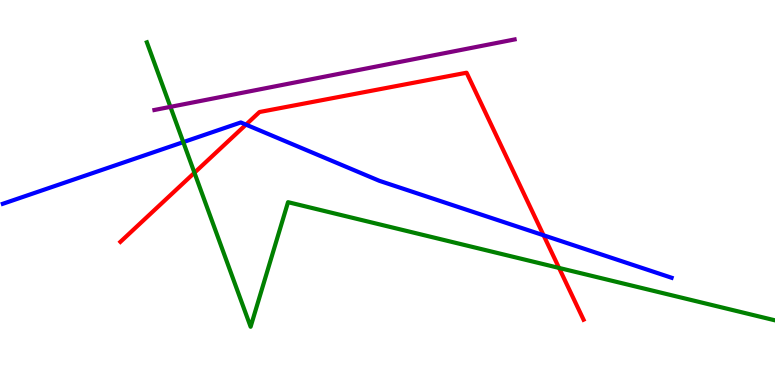[{'lines': ['blue', 'red'], 'intersections': [{'x': 3.17, 'y': 6.76}, {'x': 7.01, 'y': 3.89}]}, {'lines': ['green', 'red'], 'intersections': [{'x': 2.51, 'y': 5.51}, {'x': 7.21, 'y': 3.04}]}, {'lines': ['purple', 'red'], 'intersections': []}, {'lines': ['blue', 'green'], 'intersections': [{'x': 2.36, 'y': 6.31}]}, {'lines': ['blue', 'purple'], 'intersections': []}, {'lines': ['green', 'purple'], 'intersections': [{'x': 2.2, 'y': 7.22}]}]